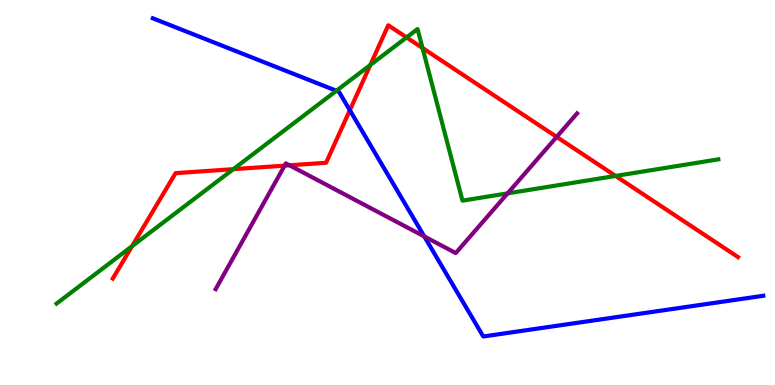[{'lines': ['blue', 'red'], 'intersections': [{'x': 4.51, 'y': 7.14}]}, {'lines': ['green', 'red'], 'intersections': [{'x': 1.7, 'y': 3.61}, {'x': 3.01, 'y': 5.61}, {'x': 4.78, 'y': 8.31}, {'x': 5.25, 'y': 9.03}, {'x': 5.45, 'y': 8.75}, {'x': 7.94, 'y': 5.43}]}, {'lines': ['purple', 'red'], 'intersections': [{'x': 3.67, 'y': 5.7}, {'x': 3.74, 'y': 5.71}, {'x': 7.18, 'y': 6.44}]}, {'lines': ['blue', 'green'], 'intersections': [{'x': 4.34, 'y': 7.64}]}, {'lines': ['blue', 'purple'], 'intersections': [{'x': 5.47, 'y': 3.86}]}, {'lines': ['green', 'purple'], 'intersections': [{'x': 6.55, 'y': 4.98}]}]